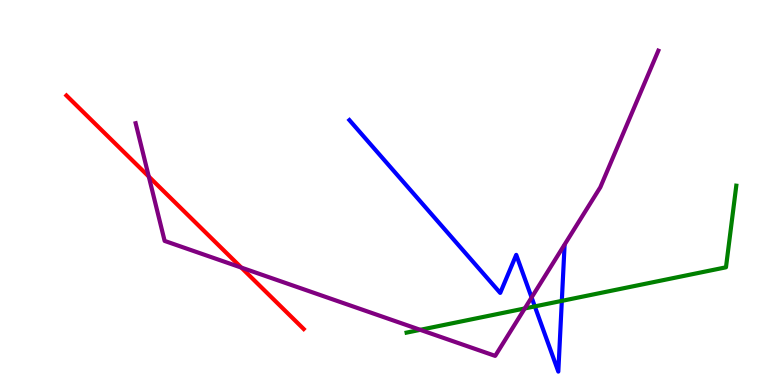[{'lines': ['blue', 'red'], 'intersections': []}, {'lines': ['green', 'red'], 'intersections': []}, {'lines': ['purple', 'red'], 'intersections': [{'x': 1.92, 'y': 5.41}, {'x': 3.11, 'y': 3.05}]}, {'lines': ['blue', 'green'], 'intersections': [{'x': 6.9, 'y': 2.04}, {'x': 7.25, 'y': 2.19}]}, {'lines': ['blue', 'purple'], 'intersections': [{'x': 6.86, 'y': 2.27}]}, {'lines': ['green', 'purple'], 'intersections': [{'x': 5.42, 'y': 1.43}, {'x': 6.77, 'y': 1.99}]}]